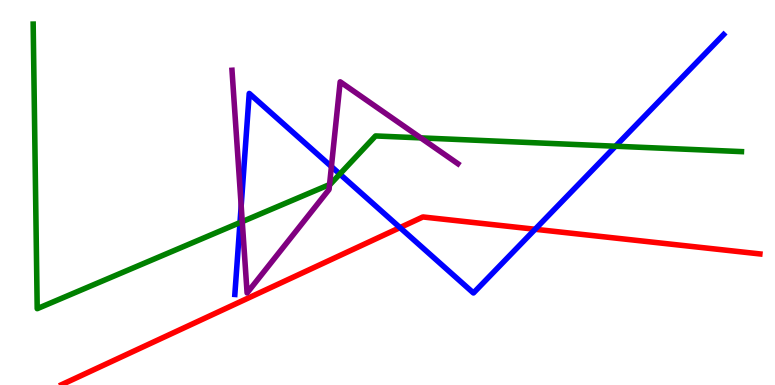[{'lines': ['blue', 'red'], 'intersections': [{'x': 5.16, 'y': 4.09}, {'x': 6.9, 'y': 4.05}]}, {'lines': ['green', 'red'], 'intersections': []}, {'lines': ['purple', 'red'], 'intersections': []}, {'lines': ['blue', 'green'], 'intersections': [{'x': 3.1, 'y': 4.22}, {'x': 4.38, 'y': 5.48}, {'x': 7.94, 'y': 6.2}]}, {'lines': ['blue', 'purple'], 'intersections': [{'x': 3.11, 'y': 4.65}, {'x': 4.28, 'y': 5.67}]}, {'lines': ['green', 'purple'], 'intersections': [{'x': 3.13, 'y': 4.24}, {'x': 4.25, 'y': 5.21}, {'x': 5.43, 'y': 6.42}]}]